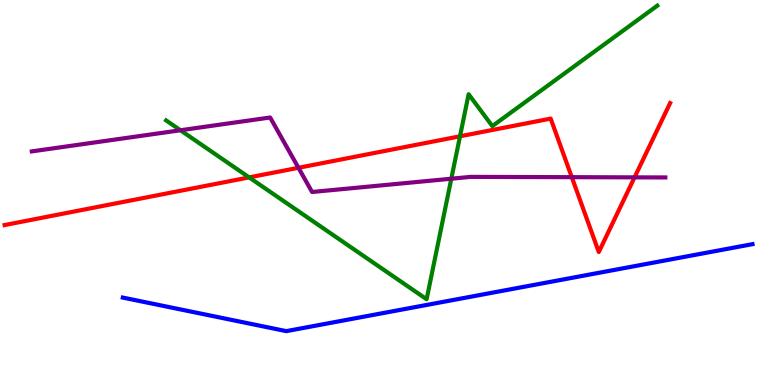[{'lines': ['blue', 'red'], 'intersections': []}, {'lines': ['green', 'red'], 'intersections': [{'x': 3.21, 'y': 5.39}, {'x': 5.94, 'y': 6.46}]}, {'lines': ['purple', 'red'], 'intersections': [{'x': 3.85, 'y': 5.64}, {'x': 7.38, 'y': 5.4}, {'x': 8.19, 'y': 5.39}]}, {'lines': ['blue', 'green'], 'intersections': []}, {'lines': ['blue', 'purple'], 'intersections': []}, {'lines': ['green', 'purple'], 'intersections': [{'x': 2.33, 'y': 6.62}, {'x': 5.82, 'y': 5.36}]}]